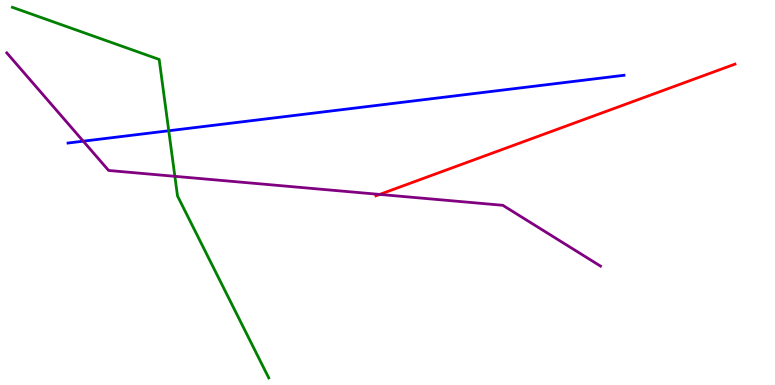[{'lines': ['blue', 'red'], 'intersections': []}, {'lines': ['green', 'red'], 'intersections': []}, {'lines': ['purple', 'red'], 'intersections': [{'x': 4.9, 'y': 4.95}]}, {'lines': ['blue', 'green'], 'intersections': [{'x': 2.18, 'y': 6.6}]}, {'lines': ['blue', 'purple'], 'intersections': [{'x': 1.07, 'y': 6.33}]}, {'lines': ['green', 'purple'], 'intersections': [{'x': 2.26, 'y': 5.42}]}]